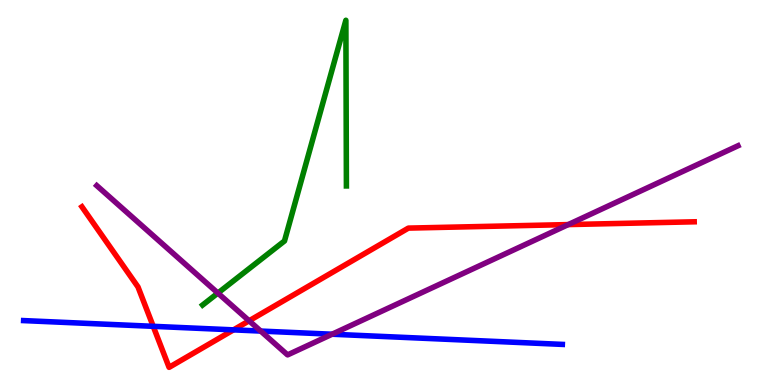[{'lines': ['blue', 'red'], 'intersections': [{'x': 1.98, 'y': 1.52}, {'x': 3.01, 'y': 1.43}]}, {'lines': ['green', 'red'], 'intersections': []}, {'lines': ['purple', 'red'], 'intersections': [{'x': 3.21, 'y': 1.67}, {'x': 7.33, 'y': 4.17}]}, {'lines': ['blue', 'green'], 'intersections': []}, {'lines': ['blue', 'purple'], 'intersections': [{'x': 3.36, 'y': 1.4}, {'x': 4.29, 'y': 1.32}]}, {'lines': ['green', 'purple'], 'intersections': [{'x': 2.81, 'y': 2.39}]}]